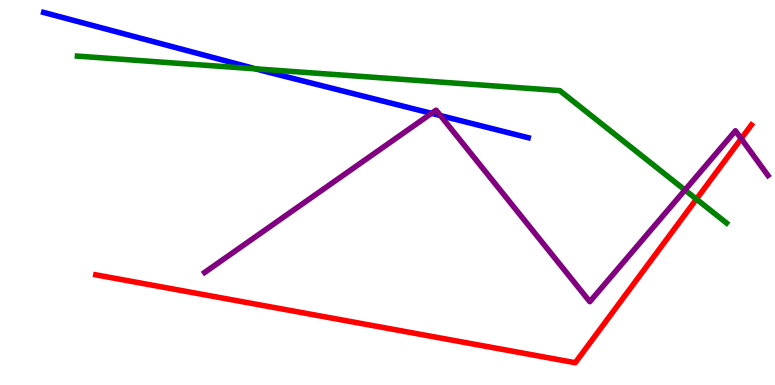[{'lines': ['blue', 'red'], 'intersections': []}, {'lines': ['green', 'red'], 'intersections': [{'x': 8.99, 'y': 4.83}]}, {'lines': ['purple', 'red'], 'intersections': [{'x': 9.56, 'y': 6.4}]}, {'lines': ['blue', 'green'], 'intersections': [{'x': 3.3, 'y': 8.21}]}, {'lines': ['blue', 'purple'], 'intersections': [{'x': 5.57, 'y': 7.06}, {'x': 5.68, 'y': 7.0}]}, {'lines': ['green', 'purple'], 'intersections': [{'x': 8.84, 'y': 5.06}]}]